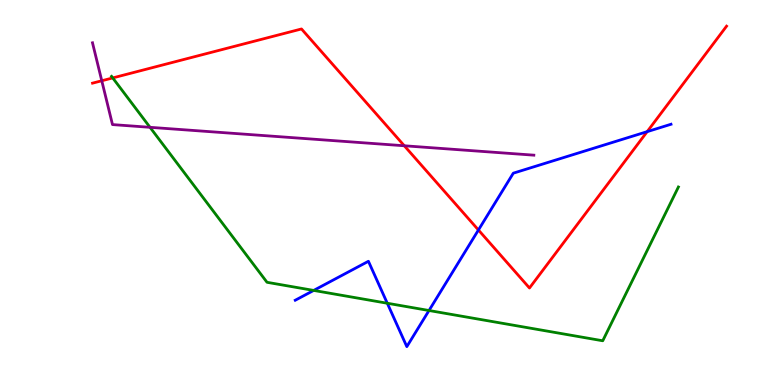[{'lines': ['blue', 'red'], 'intersections': [{'x': 6.17, 'y': 4.03}, {'x': 8.35, 'y': 6.58}]}, {'lines': ['green', 'red'], 'intersections': [{'x': 1.45, 'y': 7.98}]}, {'lines': ['purple', 'red'], 'intersections': [{'x': 1.31, 'y': 7.9}, {'x': 5.22, 'y': 6.21}]}, {'lines': ['blue', 'green'], 'intersections': [{'x': 4.05, 'y': 2.46}, {'x': 5.0, 'y': 2.12}, {'x': 5.54, 'y': 1.93}]}, {'lines': ['blue', 'purple'], 'intersections': []}, {'lines': ['green', 'purple'], 'intersections': [{'x': 1.94, 'y': 6.69}]}]